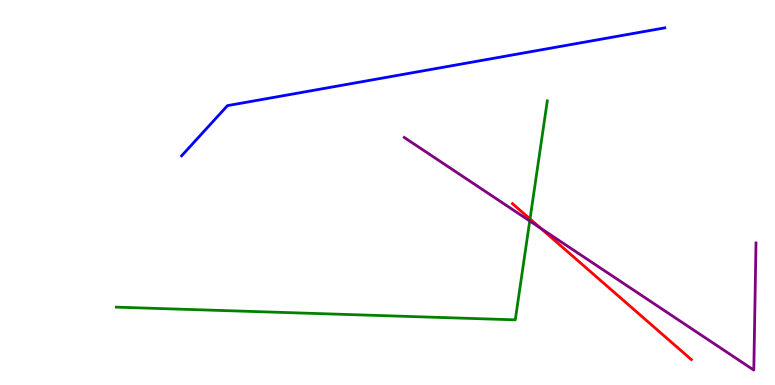[{'lines': ['blue', 'red'], 'intersections': []}, {'lines': ['green', 'red'], 'intersections': [{'x': 6.84, 'y': 4.31}]}, {'lines': ['purple', 'red'], 'intersections': [{'x': 6.98, 'y': 4.07}]}, {'lines': ['blue', 'green'], 'intersections': []}, {'lines': ['blue', 'purple'], 'intersections': []}, {'lines': ['green', 'purple'], 'intersections': [{'x': 6.84, 'y': 4.26}]}]